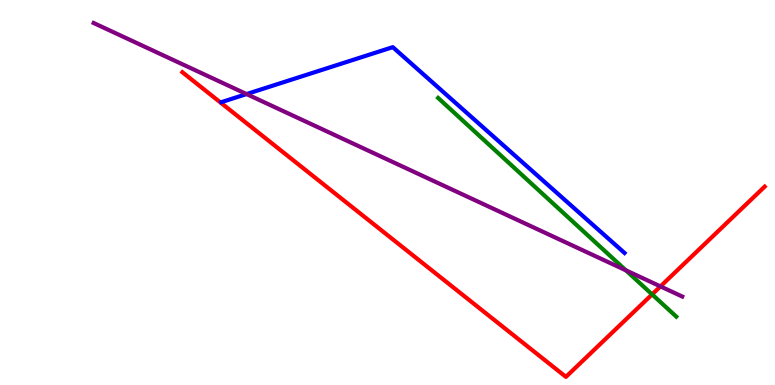[{'lines': ['blue', 'red'], 'intersections': []}, {'lines': ['green', 'red'], 'intersections': [{'x': 8.41, 'y': 2.35}]}, {'lines': ['purple', 'red'], 'intersections': [{'x': 8.52, 'y': 2.56}]}, {'lines': ['blue', 'green'], 'intersections': []}, {'lines': ['blue', 'purple'], 'intersections': [{'x': 3.18, 'y': 7.56}]}, {'lines': ['green', 'purple'], 'intersections': [{'x': 8.08, 'y': 2.98}]}]